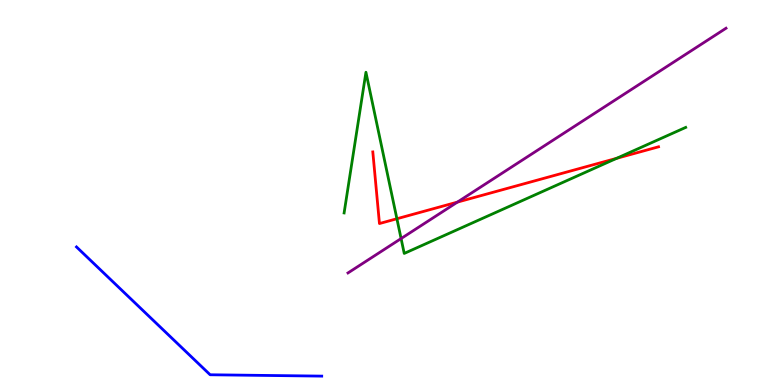[{'lines': ['blue', 'red'], 'intersections': []}, {'lines': ['green', 'red'], 'intersections': [{'x': 5.12, 'y': 4.32}, {'x': 7.96, 'y': 5.89}]}, {'lines': ['purple', 'red'], 'intersections': [{'x': 5.9, 'y': 4.75}]}, {'lines': ['blue', 'green'], 'intersections': []}, {'lines': ['blue', 'purple'], 'intersections': []}, {'lines': ['green', 'purple'], 'intersections': [{'x': 5.18, 'y': 3.8}]}]